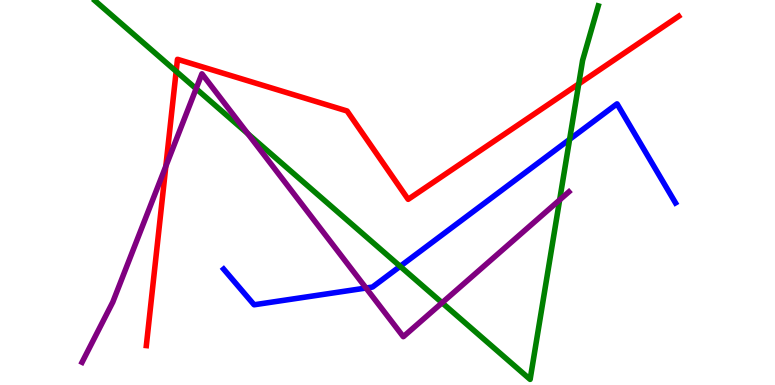[{'lines': ['blue', 'red'], 'intersections': []}, {'lines': ['green', 'red'], 'intersections': [{'x': 2.27, 'y': 8.15}, {'x': 7.47, 'y': 7.82}]}, {'lines': ['purple', 'red'], 'intersections': [{'x': 2.14, 'y': 5.68}]}, {'lines': ['blue', 'green'], 'intersections': [{'x': 5.16, 'y': 3.08}, {'x': 7.35, 'y': 6.38}]}, {'lines': ['blue', 'purple'], 'intersections': [{'x': 4.72, 'y': 2.52}]}, {'lines': ['green', 'purple'], 'intersections': [{'x': 2.53, 'y': 7.7}, {'x': 3.2, 'y': 6.53}, {'x': 5.7, 'y': 2.14}, {'x': 7.22, 'y': 4.81}]}]